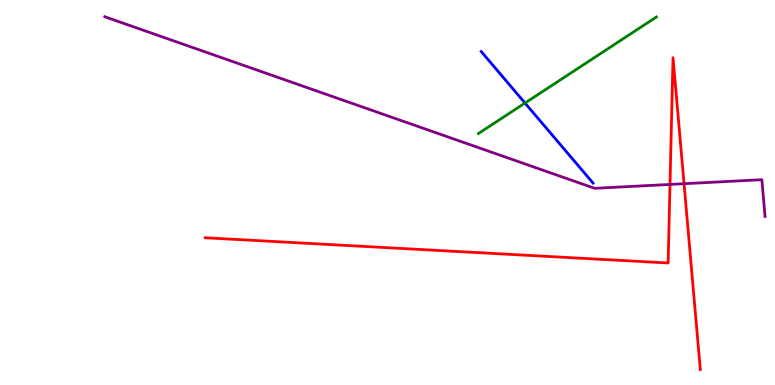[{'lines': ['blue', 'red'], 'intersections': []}, {'lines': ['green', 'red'], 'intersections': []}, {'lines': ['purple', 'red'], 'intersections': [{'x': 8.65, 'y': 5.21}, {'x': 8.83, 'y': 5.23}]}, {'lines': ['blue', 'green'], 'intersections': [{'x': 6.77, 'y': 7.32}]}, {'lines': ['blue', 'purple'], 'intersections': []}, {'lines': ['green', 'purple'], 'intersections': []}]